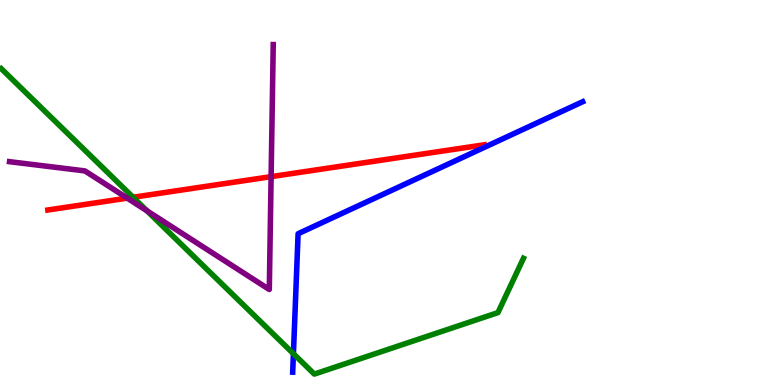[{'lines': ['blue', 'red'], 'intersections': []}, {'lines': ['green', 'red'], 'intersections': [{'x': 1.72, 'y': 4.88}]}, {'lines': ['purple', 'red'], 'intersections': [{'x': 1.64, 'y': 4.85}, {'x': 3.5, 'y': 5.41}]}, {'lines': ['blue', 'green'], 'intersections': [{'x': 3.79, 'y': 0.813}]}, {'lines': ['blue', 'purple'], 'intersections': []}, {'lines': ['green', 'purple'], 'intersections': [{'x': 1.9, 'y': 4.52}]}]